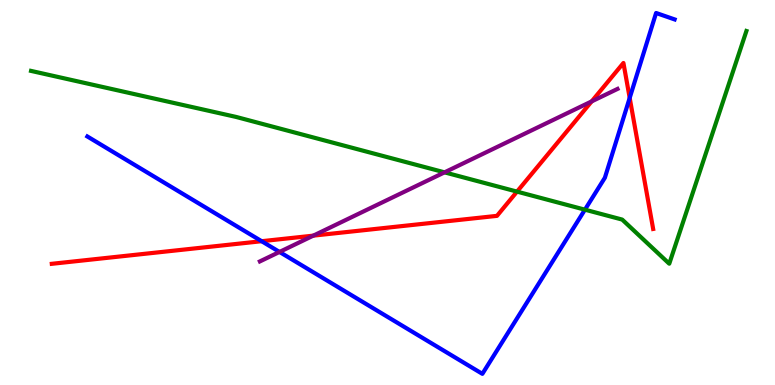[{'lines': ['blue', 'red'], 'intersections': [{'x': 3.38, 'y': 3.73}, {'x': 8.13, 'y': 7.46}]}, {'lines': ['green', 'red'], 'intersections': [{'x': 6.67, 'y': 5.02}]}, {'lines': ['purple', 'red'], 'intersections': [{'x': 4.04, 'y': 3.88}, {'x': 7.63, 'y': 7.37}]}, {'lines': ['blue', 'green'], 'intersections': [{'x': 7.55, 'y': 4.55}]}, {'lines': ['blue', 'purple'], 'intersections': [{'x': 3.61, 'y': 3.46}]}, {'lines': ['green', 'purple'], 'intersections': [{'x': 5.74, 'y': 5.52}]}]